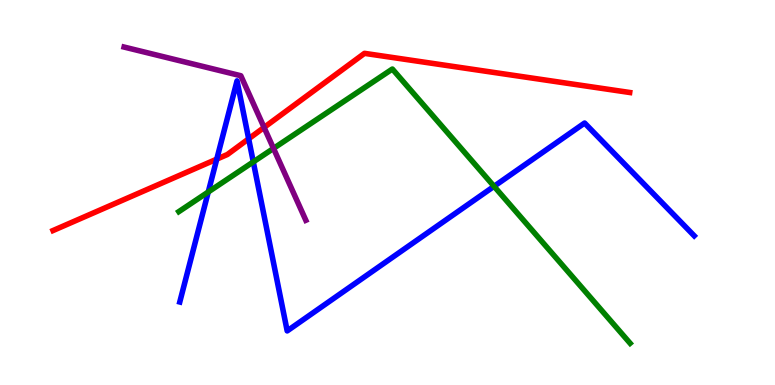[{'lines': ['blue', 'red'], 'intersections': [{'x': 2.8, 'y': 5.87}, {'x': 3.21, 'y': 6.39}]}, {'lines': ['green', 'red'], 'intersections': []}, {'lines': ['purple', 'red'], 'intersections': [{'x': 3.41, 'y': 6.69}]}, {'lines': ['blue', 'green'], 'intersections': [{'x': 2.69, 'y': 5.01}, {'x': 3.27, 'y': 5.79}, {'x': 6.37, 'y': 5.16}]}, {'lines': ['blue', 'purple'], 'intersections': []}, {'lines': ['green', 'purple'], 'intersections': [{'x': 3.53, 'y': 6.15}]}]